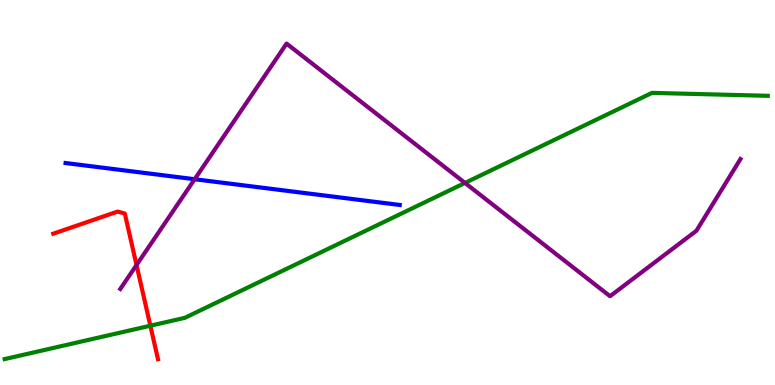[{'lines': ['blue', 'red'], 'intersections': []}, {'lines': ['green', 'red'], 'intersections': [{'x': 1.94, 'y': 1.54}]}, {'lines': ['purple', 'red'], 'intersections': [{'x': 1.76, 'y': 3.12}]}, {'lines': ['blue', 'green'], 'intersections': []}, {'lines': ['blue', 'purple'], 'intersections': [{'x': 2.51, 'y': 5.34}]}, {'lines': ['green', 'purple'], 'intersections': [{'x': 6.0, 'y': 5.25}]}]